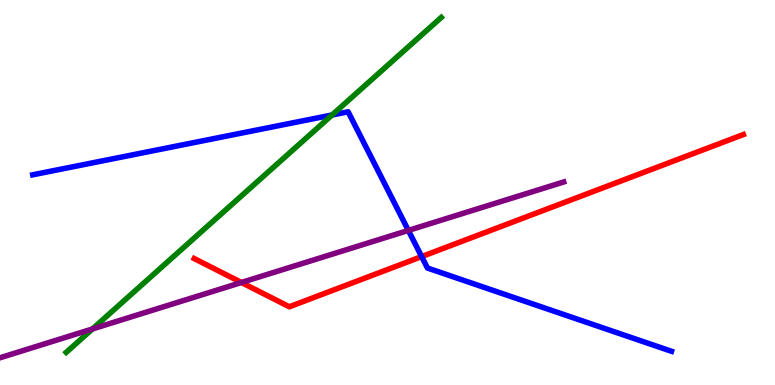[{'lines': ['blue', 'red'], 'intersections': [{'x': 5.44, 'y': 3.34}]}, {'lines': ['green', 'red'], 'intersections': []}, {'lines': ['purple', 'red'], 'intersections': [{'x': 3.12, 'y': 2.66}]}, {'lines': ['blue', 'green'], 'intersections': [{'x': 4.28, 'y': 7.01}]}, {'lines': ['blue', 'purple'], 'intersections': [{'x': 5.27, 'y': 4.01}]}, {'lines': ['green', 'purple'], 'intersections': [{'x': 1.19, 'y': 1.46}]}]